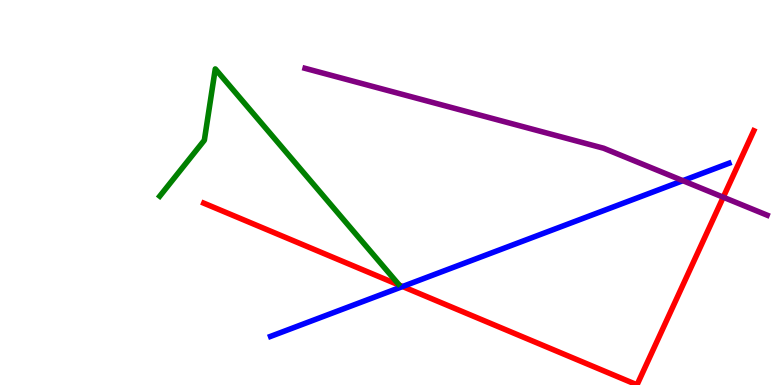[{'lines': ['blue', 'red'], 'intersections': [{'x': 5.19, 'y': 2.56}]}, {'lines': ['green', 'red'], 'intersections': []}, {'lines': ['purple', 'red'], 'intersections': [{'x': 9.33, 'y': 4.88}]}, {'lines': ['blue', 'green'], 'intersections': []}, {'lines': ['blue', 'purple'], 'intersections': [{'x': 8.81, 'y': 5.31}]}, {'lines': ['green', 'purple'], 'intersections': []}]